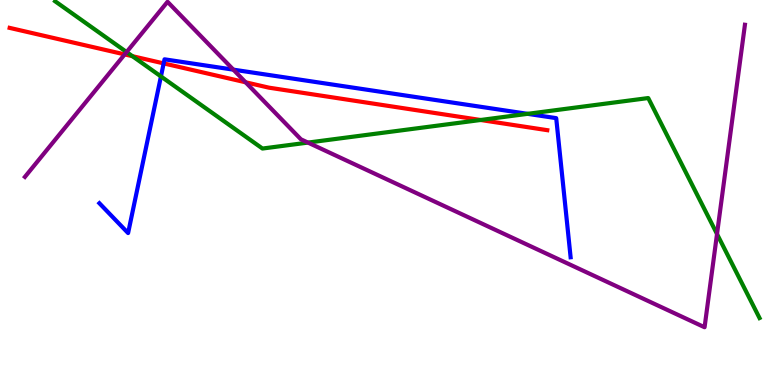[{'lines': ['blue', 'red'], 'intersections': [{'x': 2.11, 'y': 8.35}]}, {'lines': ['green', 'red'], 'intersections': [{'x': 1.71, 'y': 8.54}, {'x': 6.2, 'y': 6.88}]}, {'lines': ['purple', 'red'], 'intersections': [{'x': 1.61, 'y': 8.59}, {'x': 3.17, 'y': 7.86}]}, {'lines': ['blue', 'green'], 'intersections': [{'x': 2.08, 'y': 8.01}, {'x': 6.81, 'y': 7.04}]}, {'lines': ['blue', 'purple'], 'intersections': [{'x': 3.01, 'y': 8.19}]}, {'lines': ['green', 'purple'], 'intersections': [{'x': 1.63, 'y': 8.65}, {'x': 3.97, 'y': 6.3}, {'x': 9.25, 'y': 3.92}]}]